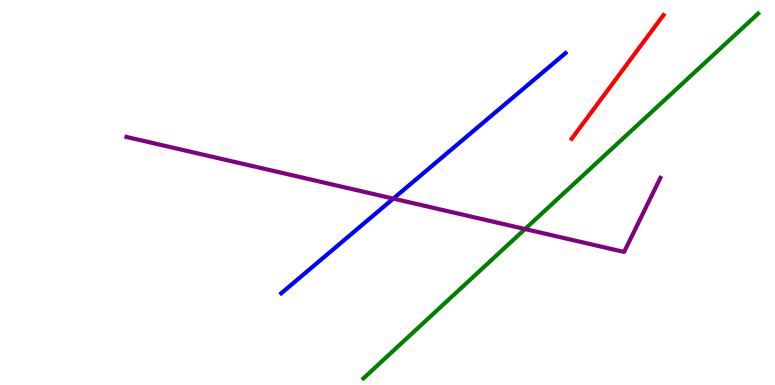[{'lines': ['blue', 'red'], 'intersections': []}, {'lines': ['green', 'red'], 'intersections': []}, {'lines': ['purple', 'red'], 'intersections': []}, {'lines': ['blue', 'green'], 'intersections': []}, {'lines': ['blue', 'purple'], 'intersections': [{'x': 5.07, 'y': 4.84}]}, {'lines': ['green', 'purple'], 'intersections': [{'x': 6.77, 'y': 4.05}]}]